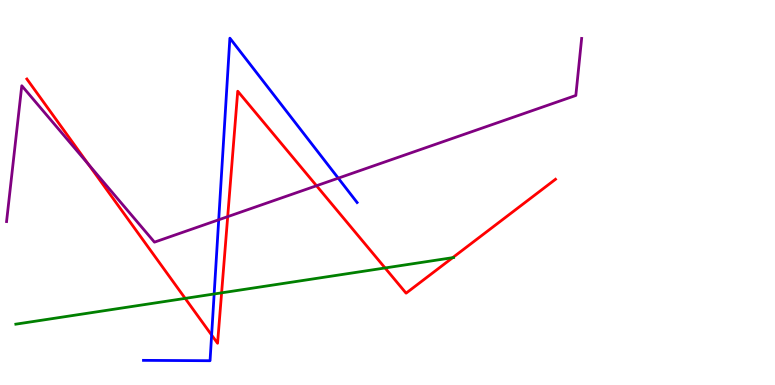[{'lines': ['blue', 'red'], 'intersections': [{'x': 2.73, 'y': 1.3}]}, {'lines': ['green', 'red'], 'intersections': [{'x': 2.39, 'y': 2.25}, {'x': 2.86, 'y': 2.39}, {'x': 4.97, 'y': 3.04}, {'x': 5.84, 'y': 3.31}]}, {'lines': ['purple', 'red'], 'intersections': [{'x': 1.14, 'y': 5.73}, {'x': 2.94, 'y': 4.37}, {'x': 4.08, 'y': 5.18}]}, {'lines': ['blue', 'green'], 'intersections': [{'x': 2.76, 'y': 2.36}]}, {'lines': ['blue', 'purple'], 'intersections': [{'x': 2.82, 'y': 4.29}, {'x': 4.36, 'y': 5.37}]}, {'lines': ['green', 'purple'], 'intersections': []}]